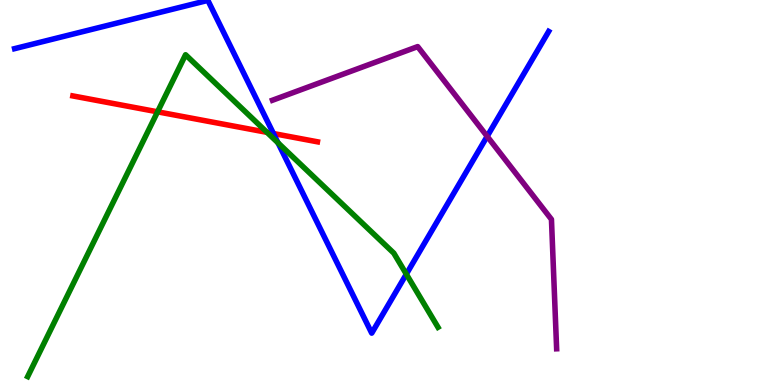[{'lines': ['blue', 'red'], 'intersections': [{'x': 3.53, 'y': 6.53}]}, {'lines': ['green', 'red'], 'intersections': [{'x': 2.03, 'y': 7.1}, {'x': 3.45, 'y': 6.56}]}, {'lines': ['purple', 'red'], 'intersections': []}, {'lines': ['blue', 'green'], 'intersections': [{'x': 3.59, 'y': 6.29}, {'x': 5.24, 'y': 2.88}]}, {'lines': ['blue', 'purple'], 'intersections': [{'x': 6.29, 'y': 6.46}]}, {'lines': ['green', 'purple'], 'intersections': []}]